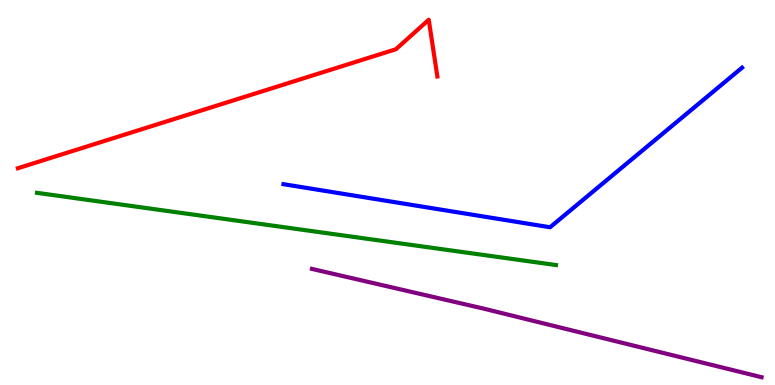[{'lines': ['blue', 'red'], 'intersections': []}, {'lines': ['green', 'red'], 'intersections': []}, {'lines': ['purple', 'red'], 'intersections': []}, {'lines': ['blue', 'green'], 'intersections': []}, {'lines': ['blue', 'purple'], 'intersections': []}, {'lines': ['green', 'purple'], 'intersections': []}]